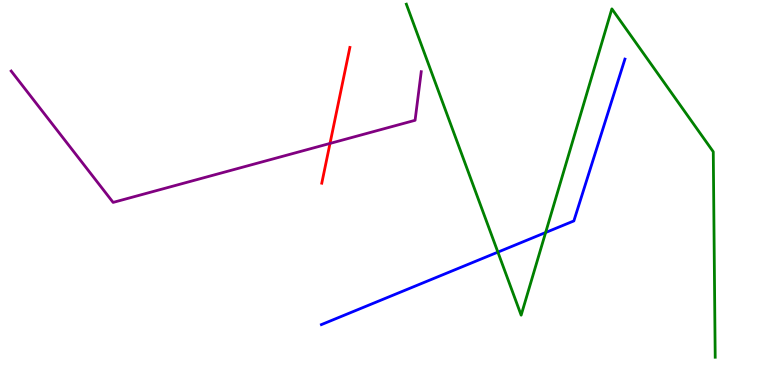[{'lines': ['blue', 'red'], 'intersections': []}, {'lines': ['green', 'red'], 'intersections': []}, {'lines': ['purple', 'red'], 'intersections': [{'x': 4.26, 'y': 6.27}]}, {'lines': ['blue', 'green'], 'intersections': [{'x': 6.42, 'y': 3.45}, {'x': 7.04, 'y': 3.96}]}, {'lines': ['blue', 'purple'], 'intersections': []}, {'lines': ['green', 'purple'], 'intersections': []}]